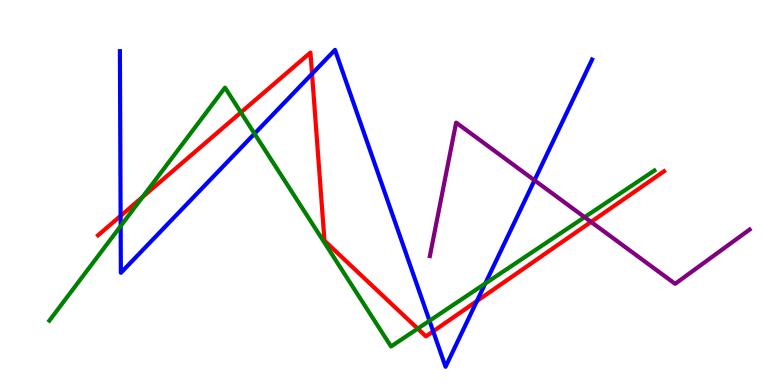[{'lines': ['blue', 'red'], 'intersections': [{'x': 1.56, 'y': 4.39}, {'x': 4.03, 'y': 8.08}, {'x': 5.59, 'y': 1.39}, {'x': 6.15, 'y': 2.18}]}, {'lines': ['green', 'red'], 'intersections': [{'x': 1.84, 'y': 4.88}, {'x': 3.11, 'y': 7.08}, {'x': 5.39, 'y': 1.46}]}, {'lines': ['purple', 'red'], 'intersections': [{'x': 7.63, 'y': 4.24}]}, {'lines': ['blue', 'green'], 'intersections': [{'x': 1.56, 'y': 4.13}, {'x': 3.28, 'y': 6.53}, {'x': 5.54, 'y': 1.67}, {'x': 6.26, 'y': 2.64}]}, {'lines': ['blue', 'purple'], 'intersections': [{'x': 6.9, 'y': 5.32}]}, {'lines': ['green', 'purple'], 'intersections': [{'x': 7.54, 'y': 4.36}]}]